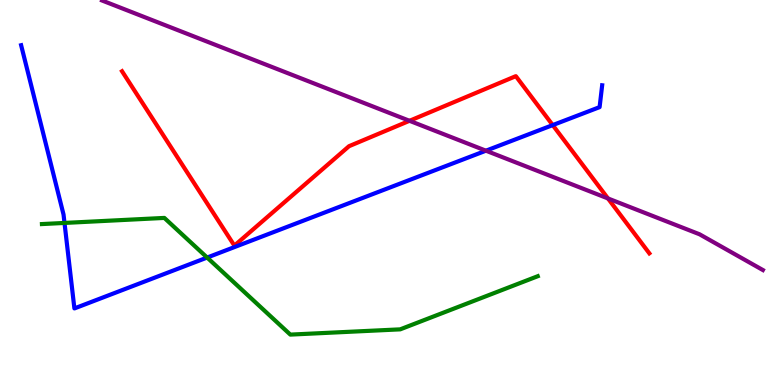[{'lines': ['blue', 'red'], 'intersections': [{'x': 7.13, 'y': 6.75}]}, {'lines': ['green', 'red'], 'intersections': []}, {'lines': ['purple', 'red'], 'intersections': [{'x': 5.28, 'y': 6.86}, {'x': 7.85, 'y': 4.85}]}, {'lines': ['blue', 'green'], 'intersections': [{'x': 0.832, 'y': 4.21}, {'x': 2.67, 'y': 3.31}]}, {'lines': ['blue', 'purple'], 'intersections': [{'x': 6.27, 'y': 6.09}]}, {'lines': ['green', 'purple'], 'intersections': []}]